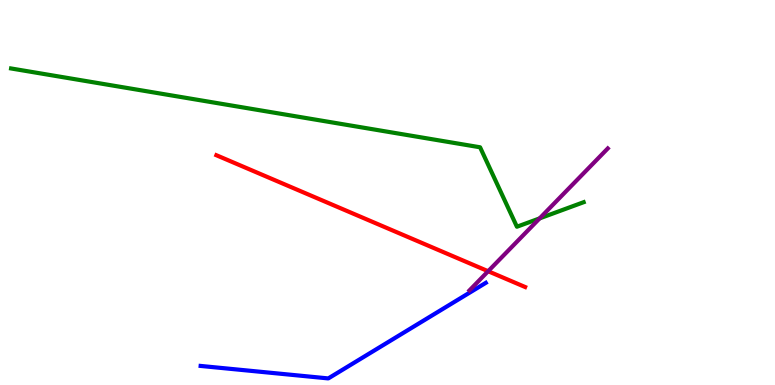[{'lines': ['blue', 'red'], 'intersections': []}, {'lines': ['green', 'red'], 'intersections': []}, {'lines': ['purple', 'red'], 'intersections': [{'x': 6.3, 'y': 2.96}]}, {'lines': ['blue', 'green'], 'intersections': []}, {'lines': ['blue', 'purple'], 'intersections': []}, {'lines': ['green', 'purple'], 'intersections': [{'x': 6.96, 'y': 4.33}]}]